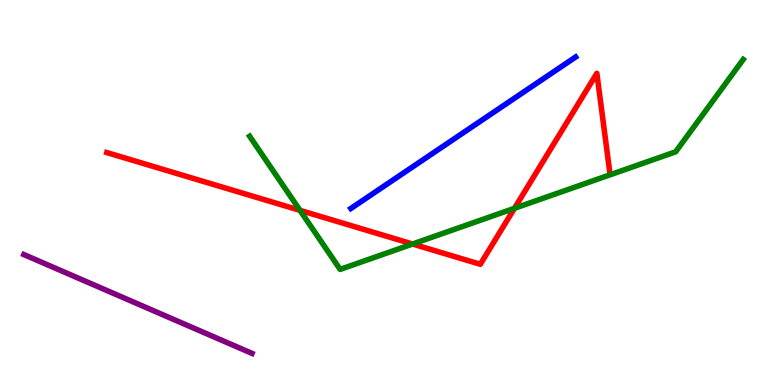[{'lines': ['blue', 'red'], 'intersections': []}, {'lines': ['green', 'red'], 'intersections': [{'x': 3.87, 'y': 4.54}, {'x': 5.32, 'y': 3.66}, {'x': 6.64, 'y': 4.59}]}, {'lines': ['purple', 'red'], 'intersections': []}, {'lines': ['blue', 'green'], 'intersections': []}, {'lines': ['blue', 'purple'], 'intersections': []}, {'lines': ['green', 'purple'], 'intersections': []}]